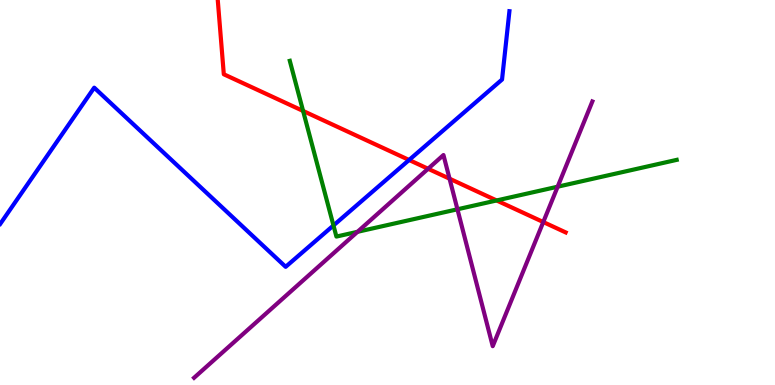[{'lines': ['blue', 'red'], 'intersections': [{'x': 5.28, 'y': 5.84}]}, {'lines': ['green', 'red'], 'intersections': [{'x': 3.91, 'y': 7.12}, {'x': 6.41, 'y': 4.79}]}, {'lines': ['purple', 'red'], 'intersections': [{'x': 5.52, 'y': 5.62}, {'x': 5.8, 'y': 5.36}, {'x': 7.01, 'y': 4.23}]}, {'lines': ['blue', 'green'], 'intersections': [{'x': 4.3, 'y': 4.14}]}, {'lines': ['blue', 'purple'], 'intersections': []}, {'lines': ['green', 'purple'], 'intersections': [{'x': 4.61, 'y': 3.98}, {'x': 5.9, 'y': 4.56}, {'x': 7.2, 'y': 5.15}]}]